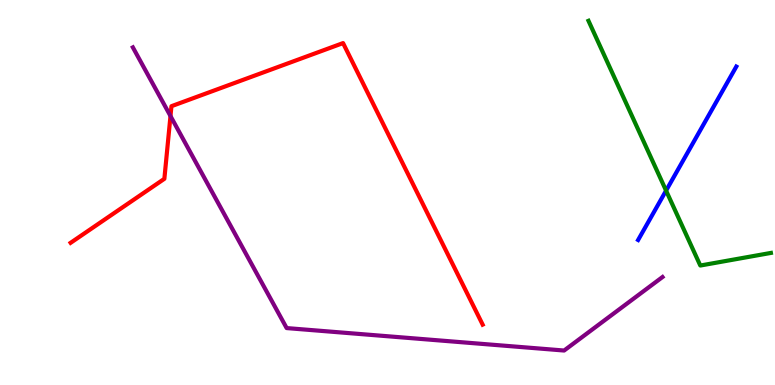[{'lines': ['blue', 'red'], 'intersections': []}, {'lines': ['green', 'red'], 'intersections': []}, {'lines': ['purple', 'red'], 'intersections': [{'x': 2.2, 'y': 6.99}]}, {'lines': ['blue', 'green'], 'intersections': [{'x': 8.59, 'y': 5.05}]}, {'lines': ['blue', 'purple'], 'intersections': []}, {'lines': ['green', 'purple'], 'intersections': []}]